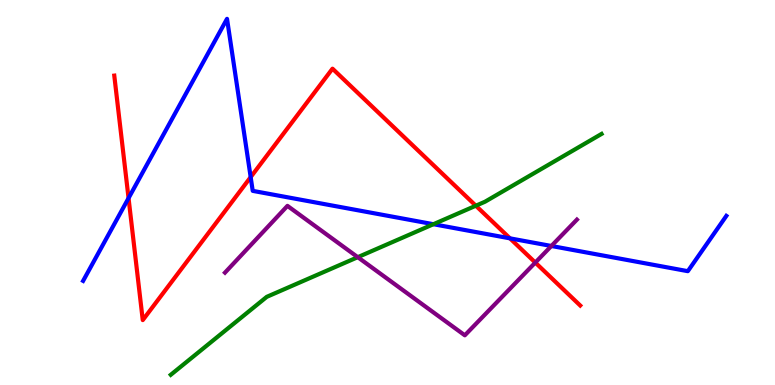[{'lines': ['blue', 'red'], 'intersections': [{'x': 1.66, 'y': 4.85}, {'x': 3.23, 'y': 5.4}, {'x': 6.58, 'y': 3.81}]}, {'lines': ['green', 'red'], 'intersections': [{'x': 6.14, 'y': 4.66}]}, {'lines': ['purple', 'red'], 'intersections': [{'x': 6.91, 'y': 3.18}]}, {'lines': ['blue', 'green'], 'intersections': [{'x': 5.59, 'y': 4.18}]}, {'lines': ['blue', 'purple'], 'intersections': [{'x': 7.11, 'y': 3.61}]}, {'lines': ['green', 'purple'], 'intersections': [{'x': 4.62, 'y': 3.32}]}]